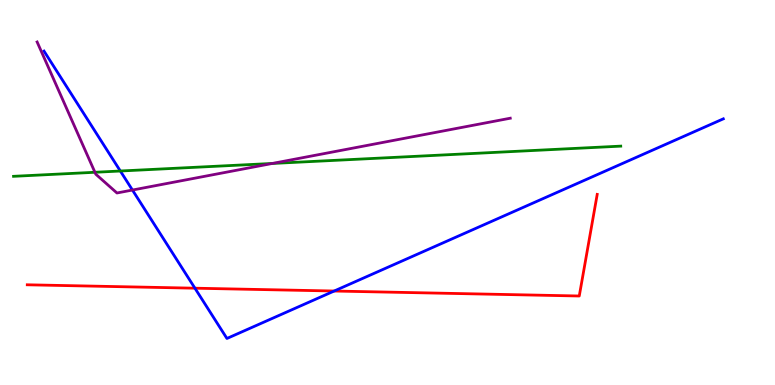[{'lines': ['blue', 'red'], 'intersections': [{'x': 2.52, 'y': 2.51}, {'x': 4.31, 'y': 2.44}]}, {'lines': ['green', 'red'], 'intersections': []}, {'lines': ['purple', 'red'], 'intersections': []}, {'lines': ['blue', 'green'], 'intersections': [{'x': 1.55, 'y': 5.56}]}, {'lines': ['blue', 'purple'], 'intersections': [{'x': 1.71, 'y': 5.06}]}, {'lines': ['green', 'purple'], 'intersections': [{'x': 1.22, 'y': 5.53}, {'x': 3.51, 'y': 5.75}]}]